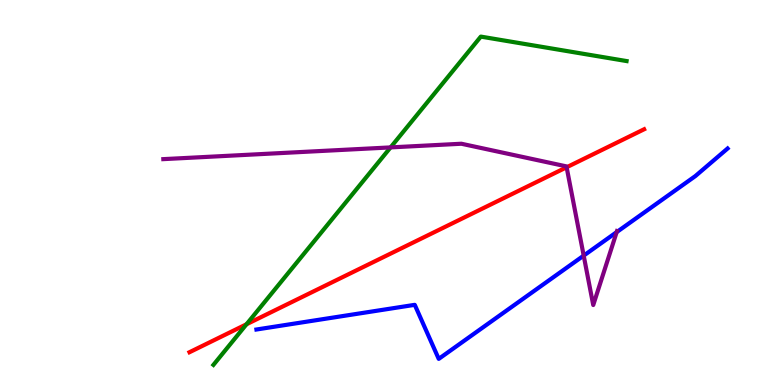[{'lines': ['blue', 'red'], 'intersections': []}, {'lines': ['green', 'red'], 'intersections': [{'x': 3.18, 'y': 1.58}]}, {'lines': ['purple', 'red'], 'intersections': [{'x': 7.31, 'y': 5.66}]}, {'lines': ['blue', 'green'], 'intersections': []}, {'lines': ['blue', 'purple'], 'intersections': [{'x': 7.53, 'y': 3.36}, {'x': 7.96, 'y': 3.97}]}, {'lines': ['green', 'purple'], 'intersections': [{'x': 5.04, 'y': 6.17}]}]